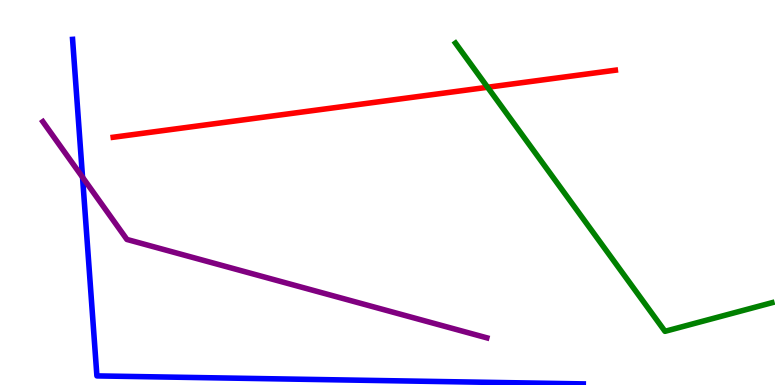[{'lines': ['blue', 'red'], 'intersections': []}, {'lines': ['green', 'red'], 'intersections': [{'x': 6.29, 'y': 7.73}]}, {'lines': ['purple', 'red'], 'intersections': []}, {'lines': ['blue', 'green'], 'intersections': []}, {'lines': ['blue', 'purple'], 'intersections': [{'x': 1.07, 'y': 5.4}]}, {'lines': ['green', 'purple'], 'intersections': []}]